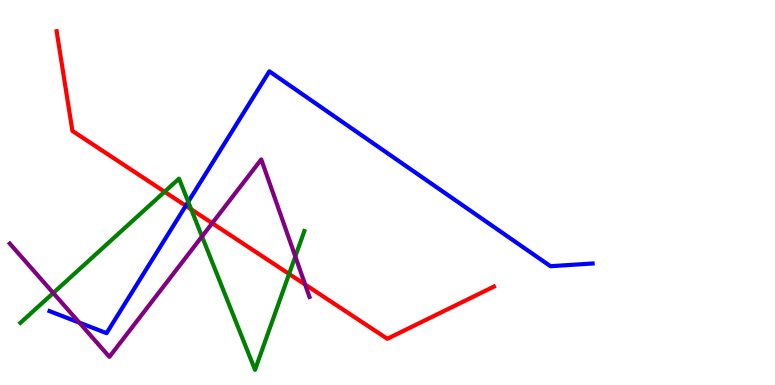[{'lines': ['blue', 'red'], 'intersections': [{'x': 2.4, 'y': 4.66}]}, {'lines': ['green', 'red'], 'intersections': [{'x': 2.12, 'y': 5.02}, {'x': 2.47, 'y': 4.56}, {'x': 3.73, 'y': 2.88}]}, {'lines': ['purple', 'red'], 'intersections': [{'x': 2.74, 'y': 4.2}, {'x': 3.94, 'y': 2.61}]}, {'lines': ['blue', 'green'], 'intersections': [{'x': 2.43, 'y': 4.76}]}, {'lines': ['blue', 'purple'], 'intersections': [{'x': 1.02, 'y': 1.62}]}, {'lines': ['green', 'purple'], 'intersections': [{'x': 0.687, 'y': 2.39}, {'x': 2.61, 'y': 3.86}, {'x': 3.81, 'y': 3.34}]}]